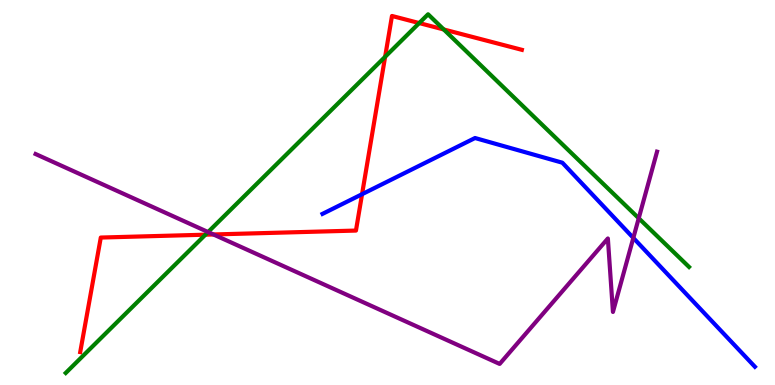[{'lines': ['blue', 'red'], 'intersections': [{'x': 4.67, 'y': 4.96}]}, {'lines': ['green', 'red'], 'intersections': [{'x': 2.65, 'y': 3.9}, {'x': 4.97, 'y': 8.52}, {'x': 5.41, 'y': 9.4}, {'x': 5.73, 'y': 9.23}]}, {'lines': ['purple', 'red'], 'intersections': [{'x': 2.75, 'y': 3.91}]}, {'lines': ['blue', 'green'], 'intersections': []}, {'lines': ['blue', 'purple'], 'intersections': [{'x': 8.17, 'y': 3.82}]}, {'lines': ['green', 'purple'], 'intersections': [{'x': 2.68, 'y': 3.97}, {'x': 8.24, 'y': 4.33}]}]